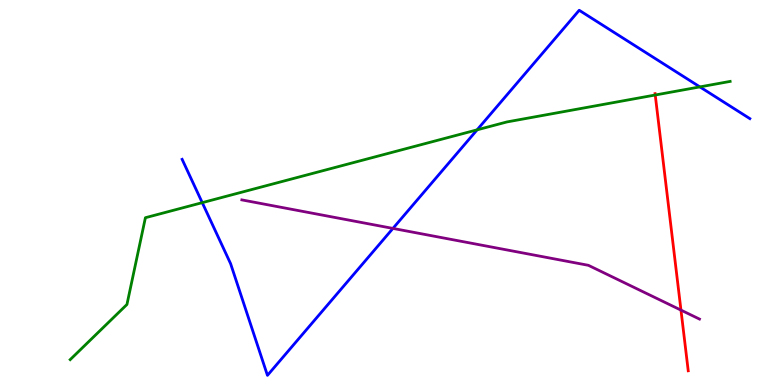[{'lines': ['blue', 'red'], 'intersections': []}, {'lines': ['green', 'red'], 'intersections': [{'x': 8.45, 'y': 7.53}]}, {'lines': ['purple', 'red'], 'intersections': [{'x': 8.79, 'y': 1.95}]}, {'lines': ['blue', 'green'], 'intersections': [{'x': 2.61, 'y': 4.74}, {'x': 6.16, 'y': 6.63}, {'x': 9.03, 'y': 7.74}]}, {'lines': ['blue', 'purple'], 'intersections': [{'x': 5.07, 'y': 4.07}]}, {'lines': ['green', 'purple'], 'intersections': []}]